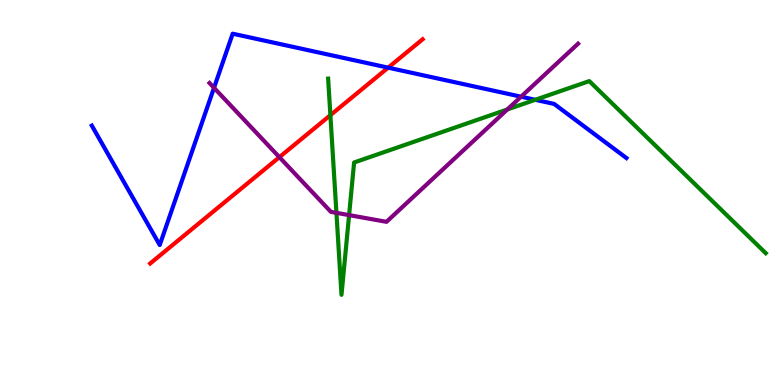[{'lines': ['blue', 'red'], 'intersections': [{'x': 5.01, 'y': 8.24}]}, {'lines': ['green', 'red'], 'intersections': [{'x': 4.26, 'y': 7.01}]}, {'lines': ['purple', 'red'], 'intersections': [{'x': 3.6, 'y': 5.92}]}, {'lines': ['blue', 'green'], 'intersections': [{'x': 6.91, 'y': 7.41}]}, {'lines': ['blue', 'purple'], 'intersections': [{'x': 2.76, 'y': 7.72}, {'x': 6.72, 'y': 7.49}]}, {'lines': ['green', 'purple'], 'intersections': [{'x': 4.34, 'y': 4.47}, {'x': 4.5, 'y': 4.41}, {'x': 6.55, 'y': 7.16}]}]